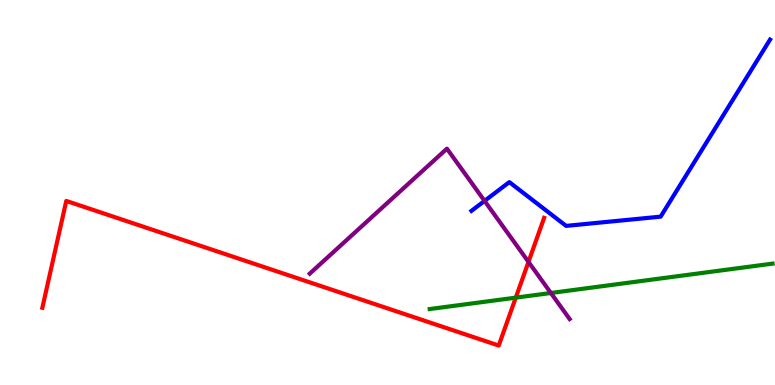[{'lines': ['blue', 'red'], 'intersections': []}, {'lines': ['green', 'red'], 'intersections': [{'x': 6.66, 'y': 2.27}]}, {'lines': ['purple', 'red'], 'intersections': [{'x': 6.82, 'y': 3.2}]}, {'lines': ['blue', 'green'], 'intersections': []}, {'lines': ['blue', 'purple'], 'intersections': [{'x': 6.25, 'y': 4.78}]}, {'lines': ['green', 'purple'], 'intersections': [{'x': 7.11, 'y': 2.39}]}]